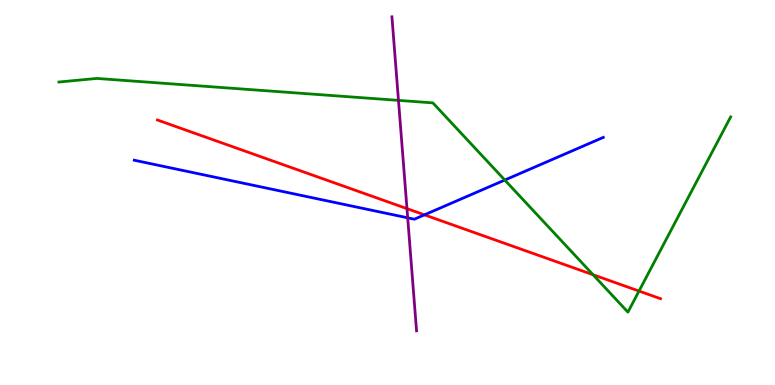[{'lines': ['blue', 'red'], 'intersections': [{'x': 5.48, 'y': 4.42}]}, {'lines': ['green', 'red'], 'intersections': [{'x': 7.65, 'y': 2.86}, {'x': 8.25, 'y': 2.44}]}, {'lines': ['purple', 'red'], 'intersections': [{'x': 5.25, 'y': 4.58}]}, {'lines': ['blue', 'green'], 'intersections': [{'x': 6.51, 'y': 5.32}]}, {'lines': ['blue', 'purple'], 'intersections': [{'x': 5.26, 'y': 4.34}]}, {'lines': ['green', 'purple'], 'intersections': [{'x': 5.14, 'y': 7.39}]}]